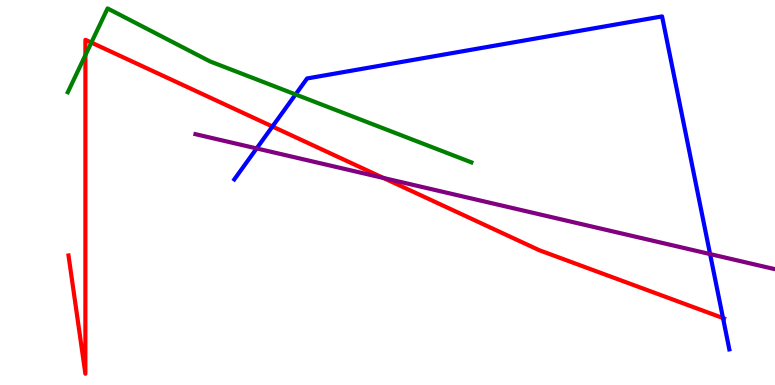[{'lines': ['blue', 'red'], 'intersections': [{'x': 3.52, 'y': 6.71}, {'x': 9.33, 'y': 1.74}]}, {'lines': ['green', 'red'], 'intersections': [{'x': 1.1, 'y': 8.57}, {'x': 1.18, 'y': 8.89}]}, {'lines': ['purple', 'red'], 'intersections': [{'x': 4.95, 'y': 5.38}]}, {'lines': ['blue', 'green'], 'intersections': [{'x': 3.81, 'y': 7.55}]}, {'lines': ['blue', 'purple'], 'intersections': [{'x': 3.31, 'y': 6.14}, {'x': 9.16, 'y': 3.4}]}, {'lines': ['green', 'purple'], 'intersections': []}]